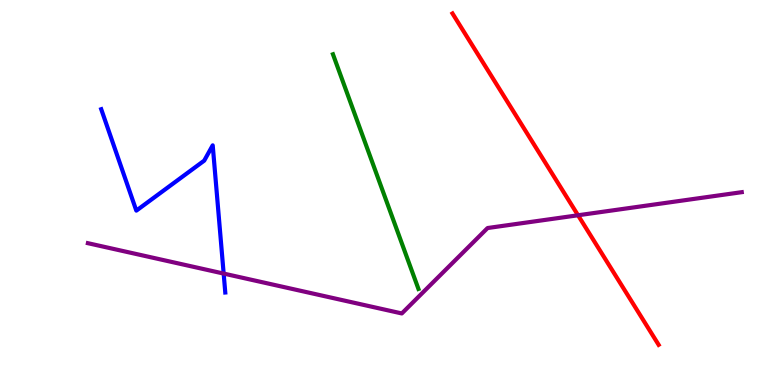[{'lines': ['blue', 'red'], 'intersections': []}, {'lines': ['green', 'red'], 'intersections': []}, {'lines': ['purple', 'red'], 'intersections': [{'x': 7.46, 'y': 4.41}]}, {'lines': ['blue', 'green'], 'intersections': []}, {'lines': ['blue', 'purple'], 'intersections': [{'x': 2.89, 'y': 2.89}]}, {'lines': ['green', 'purple'], 'intersections': []}]